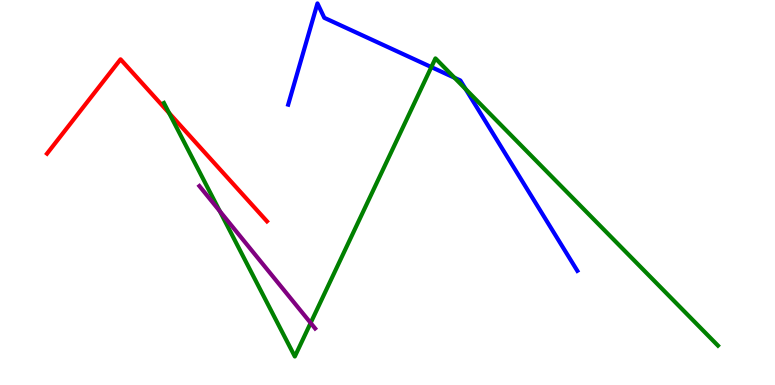[{'lines': ['blue', 'red'], 'intersections': []}, {'lines': ['green', 'red'], 'intersections': [{'x': 2.18, 'y': 7.06}]}, {'lines': ['purple', 'red'], 'intersections': []}, {'lines': ['blue', 'green'], 'intersections': [{'x': 5.57, 'y': 8.26}, {'x': 5.86, 'y': 7.98}, {'x': 6.01, 'y': 7.69}]}, {'lines': ['blue', 'purple'], 'intersections': []}, {'lines': ['green', 'purple'], 'intersections': [{'x': 2.84, 'y': 4.52}, {'x': 4.01, 'y': 1.61}]}]